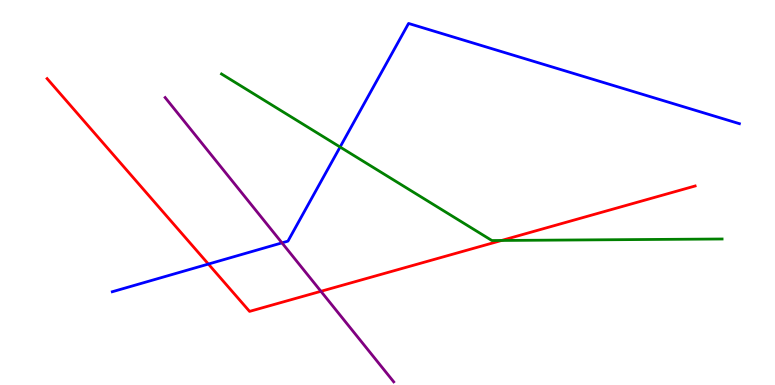[{'lines': ['blue', 'red'], 'intersections': [{'x': 2.69, 'y': 3.14}]}, {'lines': ['green', 'red'], 'intersections': [{'x': 6.47, 'y': 3.75}]}, {'lines': ['purple', 'red'], 'intersections': [{'x': 4.14, 'y': 2.43}]}, {'lines': ['blue', 'green'], 'intersections': [{'x': 4.39, 'y': 6.18}]}, {'lines': ['blue', 'purple'], 'intersections': [{'x': 3.64, 'y': 3.69}]}, {'lines': ['green', 'purple'], 'intersections': []}]